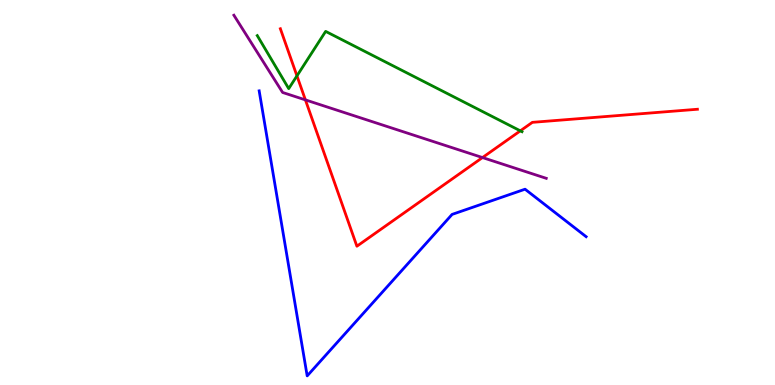[{'lines': ['blue', 'red'], 'intersections': []}, {'lines': ['green', 'red'], 'intersections': [{'x': 3.83, 'y': 8.03}, {'x': 6.71, 'y': 6.6}]}, {'lines': ['purple', 'red'], 'intersections': [{'x': 3.94, 'y': 7.41}, {'x': 6.23, 'y': 5.91}]}, {'lines': ['blue', 'green'], 'intersections': []}, {'lines': ['blue', 'purple'], 'intersections': []}, {'lines': ['green', 'purple'], 'intersections': []}]